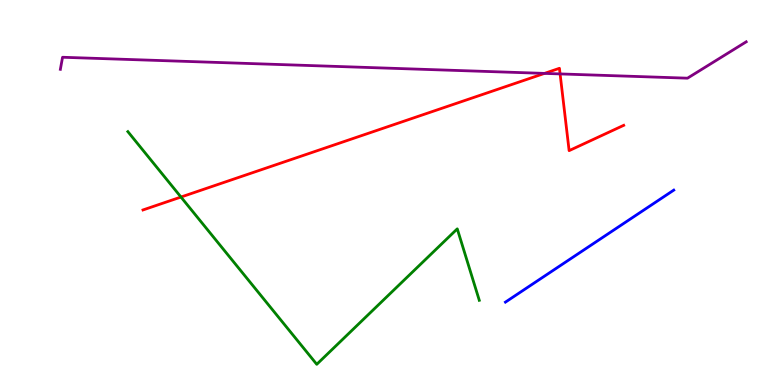[{'lines': ['blue', 'red'], 'intersections': []}, {'lines': ['green', 'red'], 'intersections': [{'x': 2.34, 'y': 4.88}]}, {'lines': ['purple', 'red'], 'intersections': [{'x': 7.03, 'y': 8.09}, {'x': 7.23, 'y': 8.08}]}, {'lines': ['blue', 'green'], 'intersections': []}, {'lines': ['blue', 'purple'], 'intersections': []}, {'lines': ['green', 'purple'], 'intersections': []}]